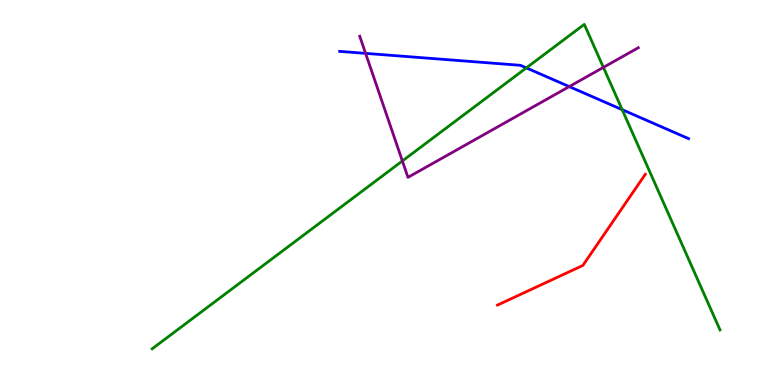[{'lines': ['blue', 'red'], 'intersections': []}, {'lines': ['green', 'red'], 'intersections': []}, {'lines': ['purple', 'red'], 'intersections': []}, {'lines': ['blue', 'green'], 'intersections': [{'x': 6.79, 'y': 8.24}, {'x': 8.03, 'y': 7.15}]}, {'lines': ['blue', 'purple'], 'intersections': [{'x': 4.72, 'y': 8.61}, {'x': 7.35, 'y': 7.75}]}, {'lines': ['green', 'purple'], 'intersections': [{'x': 5.19, 'y': 5.82}, {'x': 7.79, 'y': 8.25}]}]